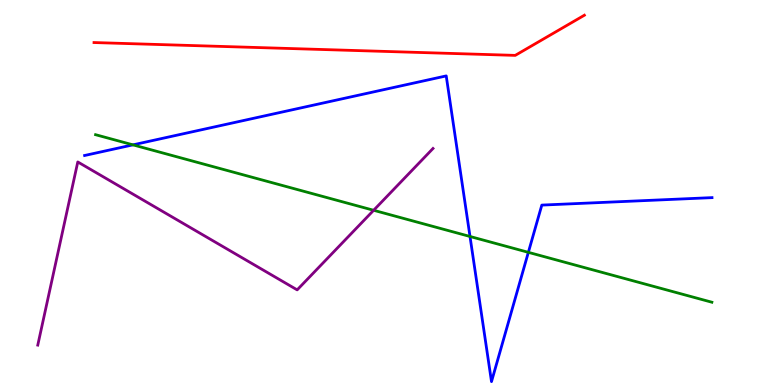[{'lines': ['blue', 'red'], 'intersections': []}, {'lines': ['green', 'red'], 'intersections': []}, {'lines': ['purple', 'red'], 'intersections': []}, {'lines': ['blue', 'green'], 'intersections': [{'x': 1.72, 'y': 6.24}, {'x': 6.06, 'y': 3.86}, {'x': 6.82, 'y': 3.45}]}, {'lines': ['blue', 'purple'], 'intersections': []}, {'lines': ['green', 'purple'], 'intersections': [{'x': 4.82, 'y': 4.54}]}]